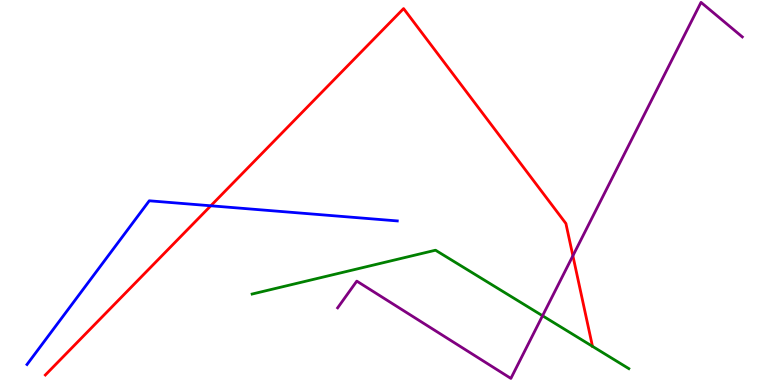[{'lines': ['blue', 'red'], 'intersections': [{'x': 2.72, 'y': 4.66}]}, {'lines': ['green', 'red'], 'intersections': []}, {'lines': ['purple', 'red'], 'intersections': [{'x': 7.39, 'y': 3.36}]}, {'lines': ['blue', 'green'], 'intersections': []}, {'lines': ['blue', 'purple'], 'intersections': []}, {'lines': ['green', 'purple'], 'intersections': [{'x': 7.0, 'y': 1.8}]}]